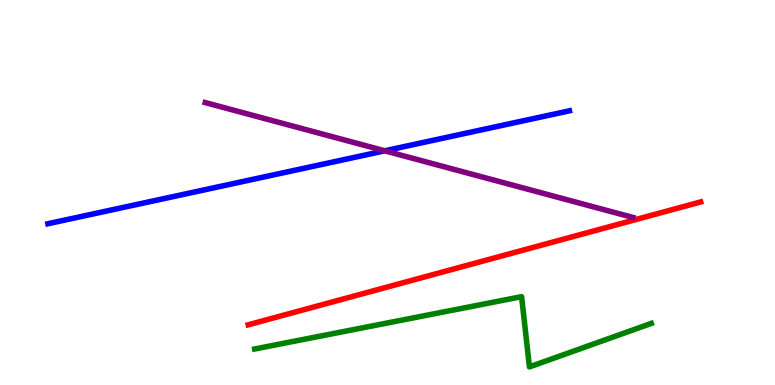[{'lines': ['blue', 'red'], 'intersections': []}, {'lines': ['green', 'red'], 'intersections': []}, {'lines': ['purple', 'red'], 'intersections': []}, {'lines': ['blue', 'green'], 'intersections': []}, {'lines': ['blue', 'purple'], 'intersections': [{'x': 4.96, 'y': 6.08}]}, {'lines': ['green', 'purple'], 'intersections': []}]